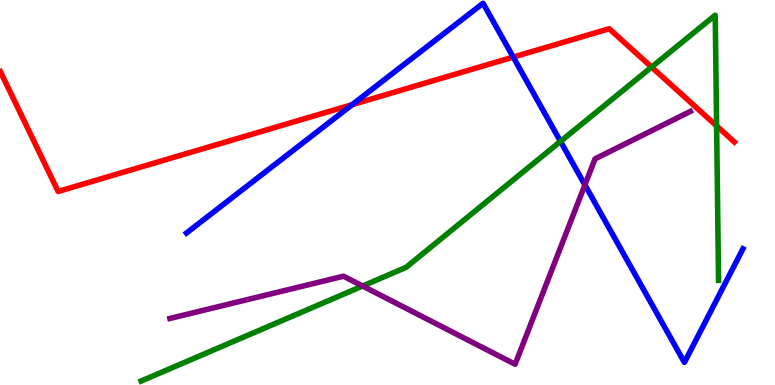[{'lines': ['blue', 'red'], 'intersections': [{'x': 4.54, 'y': 7.28}, {'x': 6.62, 'y': 8.52}]}, {'lines': ['green', 'red'], 'intersections': [{'x': 8.41, 'y': 8.26}, {'x': 9.25, 'y': 6.73}]}, {'lines': ['purple', 'red'], 'intersections': []}, {'lines': ['blue', 'green'], 'intersections': [{'x': 7.23, 'y': 6.33}]}, {'lines': ['blue', 'purple'], 'intersections': [{'x': 7.55, 'y': 5.2}]}, {'lines': ['green', 'purple'], 'intersections': [{'x': 4.68, 'y': 2.57}]}]